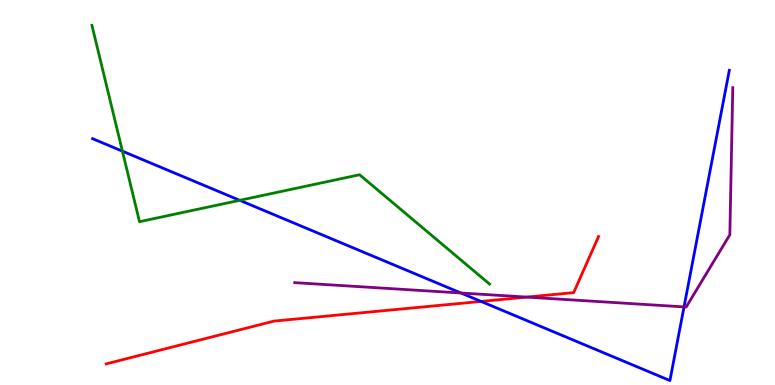[{'lines': ['blue', 'red'], 'intersections': [{'x': 6.21, 'y': 2.17}]}, {'lines': ['green', 'red'], 'intersections': []}, {'lines': ['purple', 'red'], 'intersections': [{'x': 6.8, 'y': 2.28}]}, {'lines': ['blue', 'green'], 'intersections': [{'x': 1.58, 'y': 6.07}, {'x': 3.09, 'y': 4.8}]}, {'lines': ['blue', 'purple'], 'intersections': [{'x': 5.95, 'y': 2.39}, {'x': 8.83, 'y': 2.03}]}, {'lines': ['green', 'purple'], 'intersections': []}]